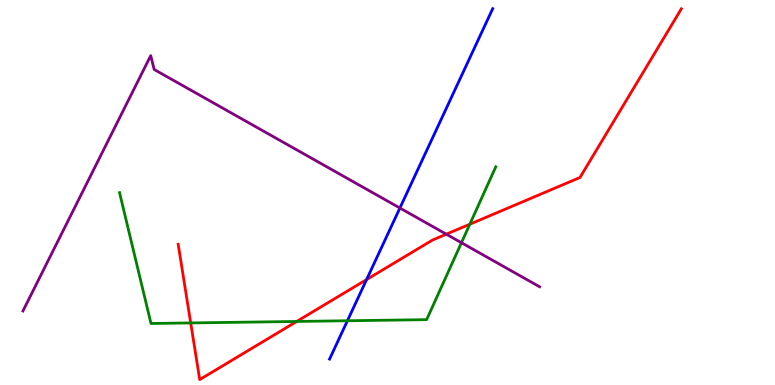[{'lines': ['blue', 'red'], 'intersections': [{'x': 4.73, 'y': 2.74}]}, {'lines': ['green', 'red'], 'intersections': [{'x': 2.46, 'y': 1.61}, {'x': 3.83, 'y': 1.65}, {'x': 6.06, 'y': 4.18}]}, {'lines': ['purple', 'red'], 'intersections': [{'x': 5.76, 'y': 3.92}]}, {'lines': ['blue', 'green'], 'intersections': [{'x': 4.48, 'y': 1.67}]}, {'lines': ['blue', 'purple'], 'intersections': [{'x': 5.16, 'y': 4.6}]}, {'lines': ['green', 'purple'], 'intersections': [{'x': 5.95, 'y': 3.7}]}]